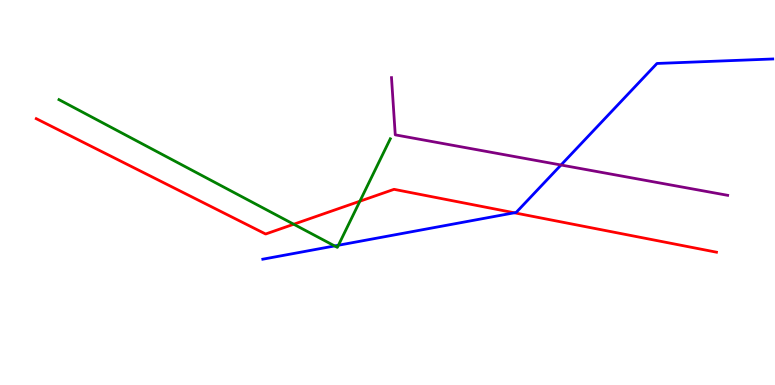[{'lines': ['blue', 'red'], 'intersections': [{'x': 6.64, 'y': 4.47}]}, {'lines': ['green', 'red'], 'intersections': [{'x': 3.79, 'y': 4.18}, {'x': 4.64, 'y': 4.77}]}, {'lines': ['purple', 'red'], 'intersections': []}, {'lines': ['blue', 'green'], 'intersections': [{'x': 4.32, 'y': 3.61}, {'x': 4.37, 'y': 3.63}]}, {'lines': ['blue', 'purple'], 'intersections': [{'x': 7.24, 'y': 5.71}]}, {'lines': ['green', 'purple'], 'intersections': []}]